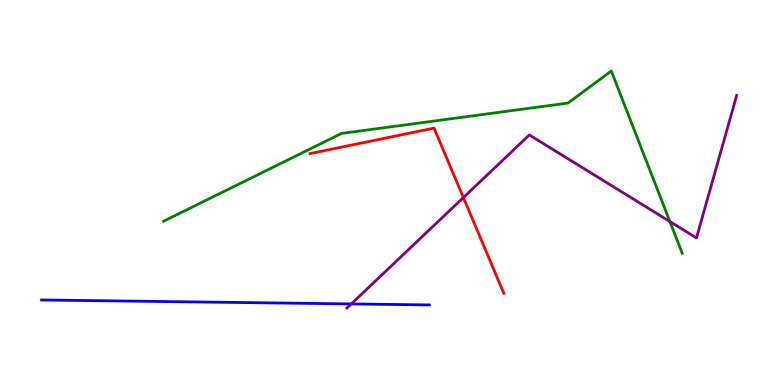[{'lines': ['blue', 'red'], 'intersections': []}, {'lines': ['green', 'red'], 'intersections': []}, {'lines': ['purple', 'red'], 'intersections': [{'x': 5.98, 'y': 4.87}]}, {'lines': ['blue', 'green'], 'intersections': []}, {'lines': ['blue', 'purple'], 'intersections': [{'x': 4.53, 'y': 2.11}]}, {'lines': ['green', 'purple'], 'intersections': [{'x': 8.64, 'y': 4.25}]}]